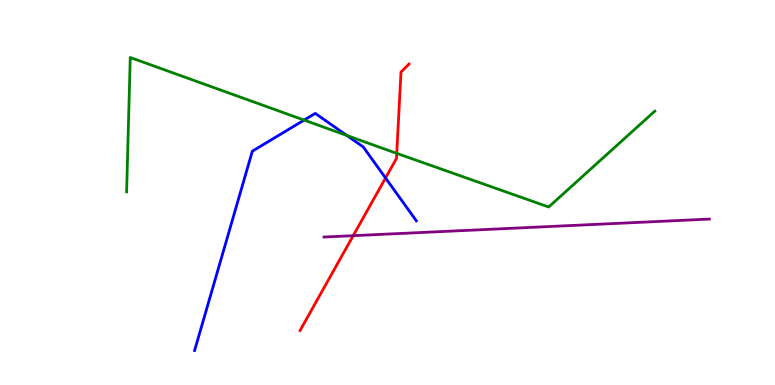[{'lines': ['blue', 'red'], 'intersections': [{'x': 4.97, 'y': 5.38}]}, {'lines': ['green', 'red'], 'intersections': [{'x': 5.12, 'y': 6.02}]}, {'lines': ['purple', 'red'], 'intersections': [{'x': 4.56, 'y': 3.88}]}, {'lines': ['blue', 'green'], 'intersections': [{'x': 3.92, 'y': 6.88}, {'x': 4.48, 'y': 6.48}]}, {'lines': ['blue', 'purple'], 'intersections': []}, {'lines': ['green', 'purple'], 'intersections': []}]